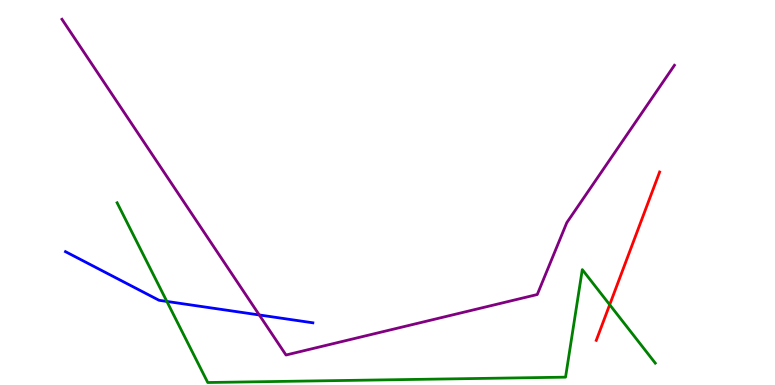[{'lines': ['blue', 'red'], 'intersections': []}, {'lines': ['green', 'red'], 'intersections': [{'x': 7.87, 'y': 2.09}]}, {'lines': ['purple', 'red'], 'intersections': []}, {'lines': ['blue', 'green'], 'intersections': [{'x': 2.15, 'y': 2.17}]}, {'lines': ['blue', 'purple'], 'intersections': [{'x': 3.35, 'y': 1.82}]}, {'lines': ['green', 'purple'], 'intersections': []}]